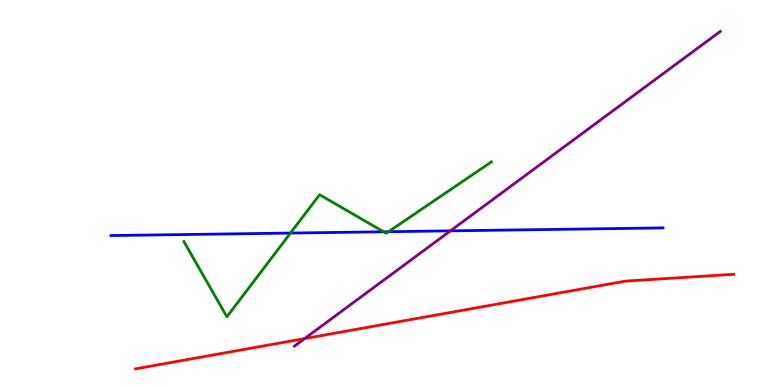[{'lines': ['blue', 'red'], 'intersections': []}, {'lines': ['green', 'red'], 'intersections': []}, {'lines': ['purple', 'red'], 'intersections': [{'x': 3.93, 'y': 1.21}]}, {'lines': ['blue', 'green'], 'intersections': [{'x': 3.75, 'y': 3.95}, {'x': 4.95, 'y': 3.98}, {'x': 5.01, 'y': 3.98}]}, {'lines': ['blue', 'purple'], 'intersections': [{'x': 5.81, 'y': 4.0}]}, {'lines': ['green', 'purple'], 'intersections': []}]